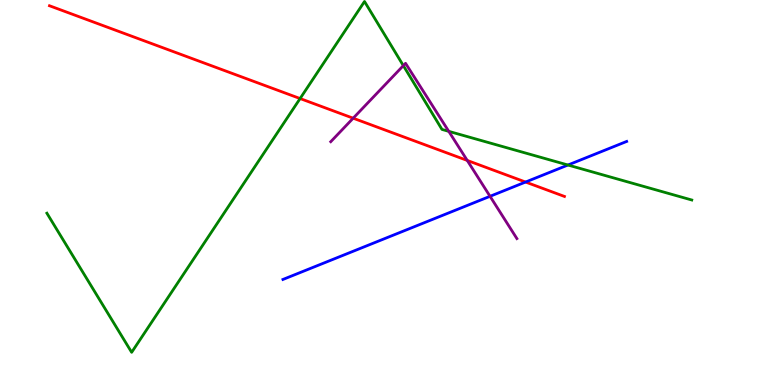[{'lines': ['blue', 'red'], 'intersections': [{'x': 6.78, 'y': 5.27}]}, {'lines': ['green', 'red'], 'intersections': [{'x': 3.87, 'y': 7.44}]}, {'lines': ['purple', 'red'], 'intersections': [{'x': 4.56, 'y': 6.93}, {'x': 6.03, 'y': 5.83}]}, {'lines': ['blue', 'green'], 'intersections': [{'x': 7.33, 'y': 5.71}]}, {'lines': ['blue', 'purple'], 'intersections': [{'x': 6.32, 'y': 4.9}]}, {'lines': ['green', 'purple'], 'intersections': [{'x': 5.2, 'y': 8.3}, {'x': 5.79, 'y': 6.59}]}]